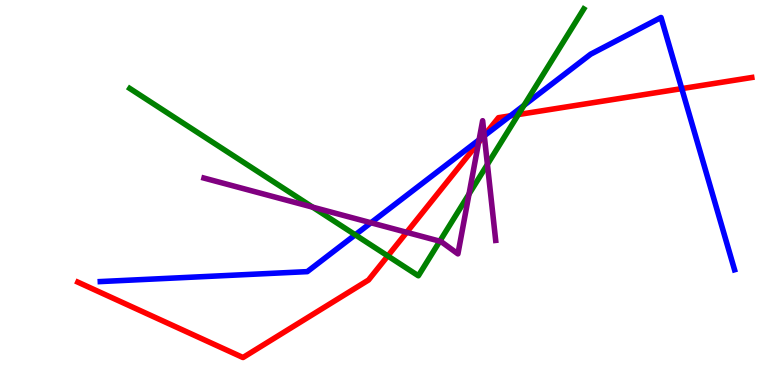[{'lines': ['blue', 'red'], 'intersections': [{'x': 6.24, 'y': 6.46}, {'x': 6.59, 'y': 6.99}, {'x': 8.8, 'y': 7.7}]}, {'lines': ['green', 'red'], 'intersections': [{'x': 5.0, 'y': 3.35}, {'x': 6.69, 'y': 7.02}]}, {'lines': ['purple', 'red'], 'intersections': [{'x': 5.25, 'y': 3.97}, {'x': 6.18, 'y': 6.3}, {'x': 6.25, 'y': 6.48}]}, {'lines': ['blue', 'green'], 'intersections': [{'x': 4.58, 'y': 3.9}, {'x': 6.76, 'y': 7.26}]}, {'lines': ['blue', 'purple'], 'intersections': [{'x': 4.79, 'y': 4.21}, {'x': 6.18, 'y': 6.37}, {'x': 6.25, 'y': 6.47}]}, {'lines': ['green', 'purple'], 'intersections': [{'x': 4.03, 'y': 4.62}, {'x': 5.67, 'y': 3.74}, {'x': 6.05, 'y': 4.96}, {'x': 6.29, 'y': 5.73}]}]